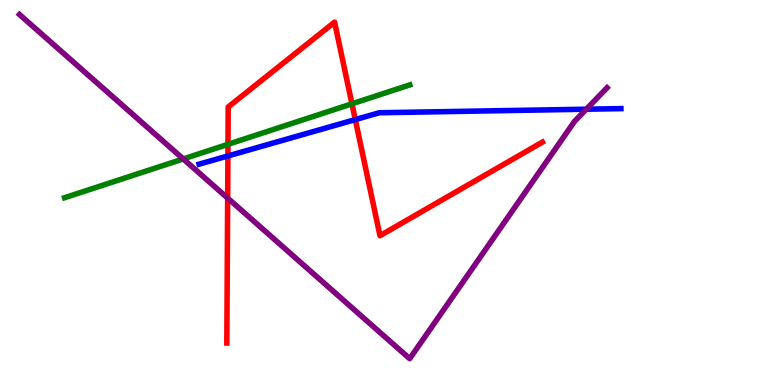[{'lines': ['blue', 'red'], 'intersections': [{'x': 2.94, 'y': 5.95}, {'x': 4.58, 'y': 6.89}]}, {'lines': ['green', 'red'], 'intersections': [{'x': 2.94, 'y': 6.25}, {'x': 4.54, 'y': 7.3}]}, {'lines': ['purple', 'red'], 'intersections': [{'x': 2.94, 'y': 4.85}]}, {'lines': ['blue', 'green'], 'intersections': []}, {'lines': ['blue', 'purple'], 'intersections': [{'x': 7.57, 'y': 7.16}]}, {'lines': ['green', 'purple'], 'intersections': [{'x': 2.36, 'y': 5.87}]}]